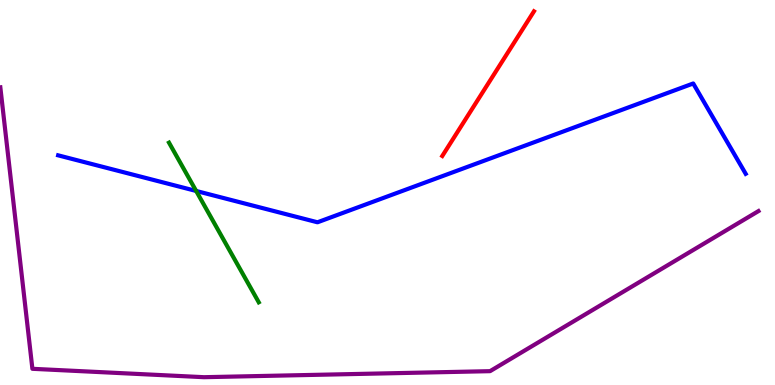[{'lines': ['blue', 'red'], 'intersections': []}, {'lines': ['green', 'red'], 'intersections': []}, {'lines': ['purple', 'red'], 'intersections': []}, {'lines': ['blue', 'green'], 'intersections': [{'x': 2.53, 'y': 5.04}]}, {'lines': ['blue', 'purple'], 'intersections': []}, {'lines': ['green', 'purple'], 'intersections': []}]